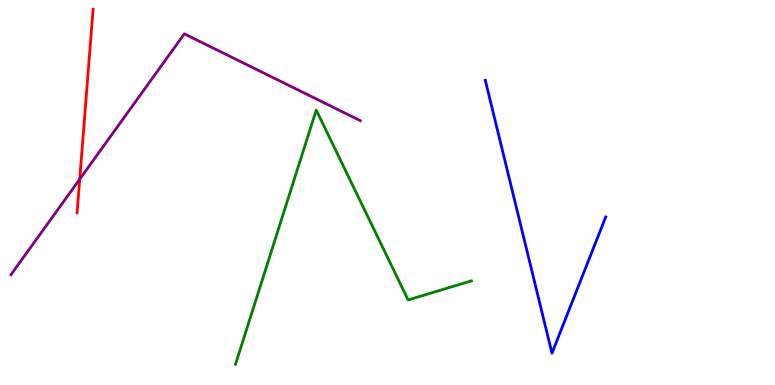[{'lines': ['blue', 'red'], 'intersections': []}, {'lines': ['green', 'red'], 'intersections': []}, {'lines': ['purple', 'red'], 'intersections': [{'x': 1.03, 'y': 5.35}]}, {'lines': ['blue', 'green'], 'intersections': []}, {'lines': ['blue', 'purple'], 'intersections': []}, {'lines': ['green', 'purple'], 'intersections': []}]